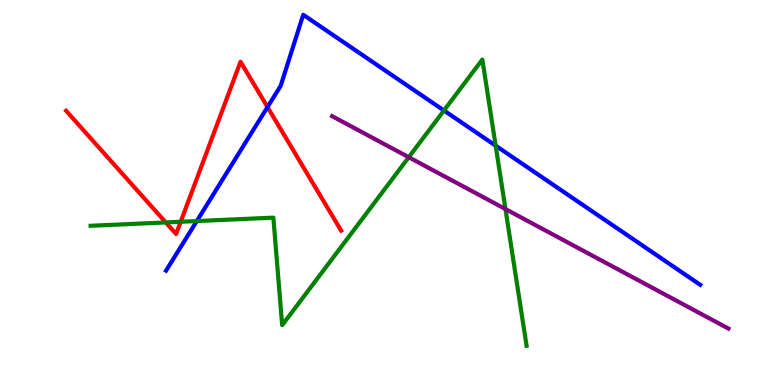[{'lines': ['blue', 'red'], 'intersections': [{'x': 3.45, 'y': 7.22}]}, {'lines': ['green', 'red'], 'intersections': [{'x': 2.14, 'y': 4.22}, {'x': 2.33, 'y': 4.24}]}, {'lines': ['purple', 'red'], 'intersections': []}, {'lines': ['blue', 'green'], 'intersections': [{'x': 2.54, 'y': 4.26}, {'x': 5.73, 'y': 7.13}, {'x': 6.4, 'y': 6.22}]}, {'lines': ['blue', 'purple'], 'intersections': []}, {'lines': ['green', 'purple'], 'intersections': [{'x': 5.27, 'y': 5.92}, {'x': 6.52, 'y': 4.57}]}]